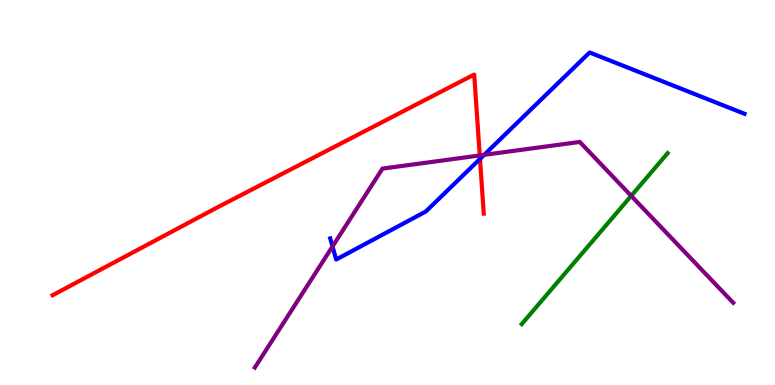[{'lines': ['blue', 'red'], 'intersections': [{'x': 6.19, 'y': 5.87}]}, {'lines': ['green', 'red'], 'intersections': []}, {'lines': ['purple', 'red'], 'intersections': [{'x': 6.19, 'y': 5.96}]}, {'lines': ['blue', 'green'], 'intersections': []}, {'lines': ['blue', 'purple'], 'intersections': [{'x': 4.29, 'y': 3.6}, {'x': 6.25, 'y': 5.98}]}, {'lines': ['green', 'purple'], 'intersections': [{'x': 8.14, 'y': 4.91}]}]